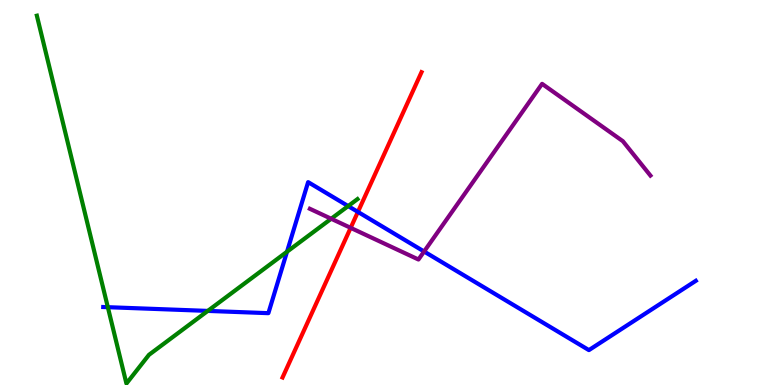[{'lines': ['blue', 'red'], 'intersections': [{'x': 4.62, 'y': 4.5}]}, {'lines': ['green', 'red'], 'intersections': []}, {'lines': ['purple', 'red'], 'intersections': [{'x': 4.52, 'y': 4.08}]}, {'lines': ['blue', 'green'], 'intersections': [{'x': 1.39, 'y': 2.02}, {'x': 2.68, 'y': 1.92}, {'x': 3.7, 'y': 3.46}, {'x': 4.49, 'y': 4.65}]}, {'lines': ['blue', 'purple'], 'intersections': [{'x': 5.47, 'y': 3.47}]}, {'lines': ['green', 'purple'], 'intersections': [{'x': 4.27, 'y': 4.32}]}]